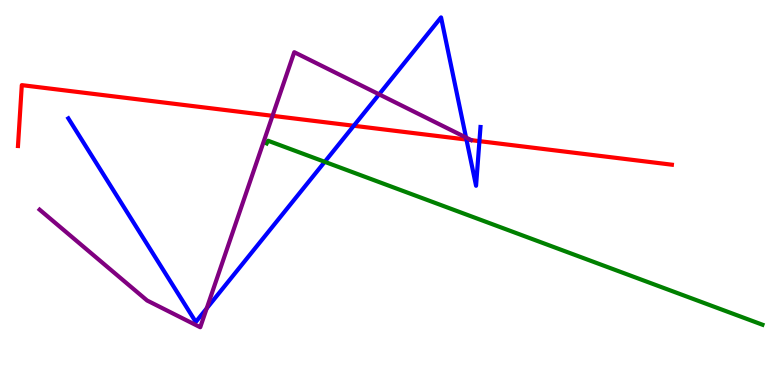[{'lines': ['blue', 'red'], 'intersections': [{'x': 4.56, 'y': 6.73}, {'x': 6.02, 'y': 6.38}, {'x': 6.19, 'y': 6.33}]}, {'lines': ['green', 'red'], 'intersections': []}, {'lines': ['purple', 'red'], 'intersections': [{'x': 3.52, 'y': 6.99}]}, {'lines': ['blue', 'green'], 'intersections': [{'x': 4.19, 'y': 5.8}]}, {'lines': ['blue', 'purple'], 'intersections': [{'x': 2.67, 'y': 1.99}, {'x': 4.89, 'y': 7.55}, {'x': 6.01, 'y': 6.43}]}, {'lines': ['green', 'purple'], 'intersections': []}]